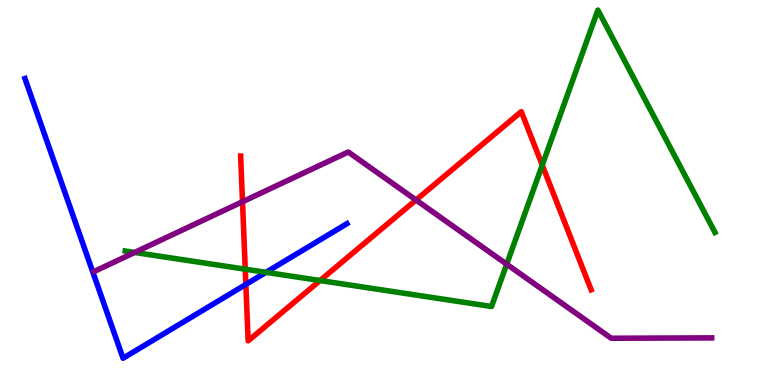[{'lines': ['blue', 'red'], 'intersections': [{'x': 3.17, 'y': 2.61}]}, {'lines': ['green', 'red'], 'intersections': [{'x': 3.16, 'y': 3.01}, {'x': 4.13, 'y': 2.71}, {'x': 7.0, 'y': 5.71}]}, {'lines': ['purple', 'red'], 'intersections': [{'x': 3.13, 'y': 4.76}, {'x': 5.37, 'y': 4.81}]}, {'lines': ['blue', 'green'], 'intersections': [{'x': 3.43, 'y': 2.93}]}, {'lines': ['blue', 'purple'], 'intersections': []}, {'lines': ['green', 'purple'], 'intersections': [{'x': 1.74, 'y': 3.44}, {'x': 6.54, 'y': 3.14}]}]